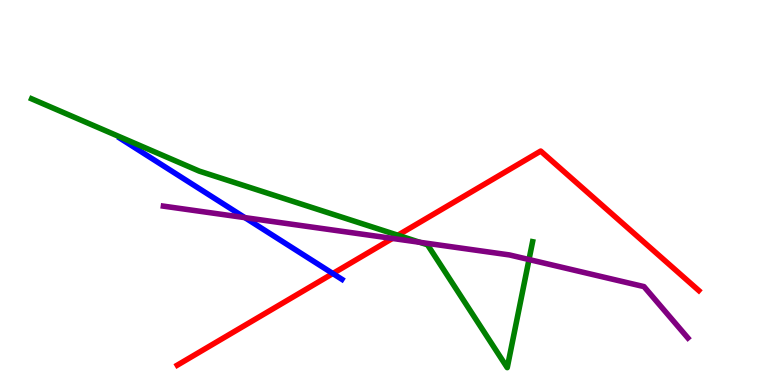[{'lines': ['blue', 'red'], 'intersections': [{'x': 4.29, 'y': 2.9}]}, {'lines': ['green', 'red'], 'intersections': [{'x': 5.13, 'y': 3.89}]}, {'lines': ['purple', 'red'], 'intersections': [{'x': 5.06, 'y': 3.81}]}, {'lines': ['blue', 'green'], 'intersections': []}, {'lines': ['blue', 'purple'], 'intersections': [{'x': 3.16, 'y': 4.35}]}, {'lines': ['green', 'purple'], 'intersections': [{'x': 5.42, 'y': 3.71}, {'x': 6.83, 'y': 3.26}]}]